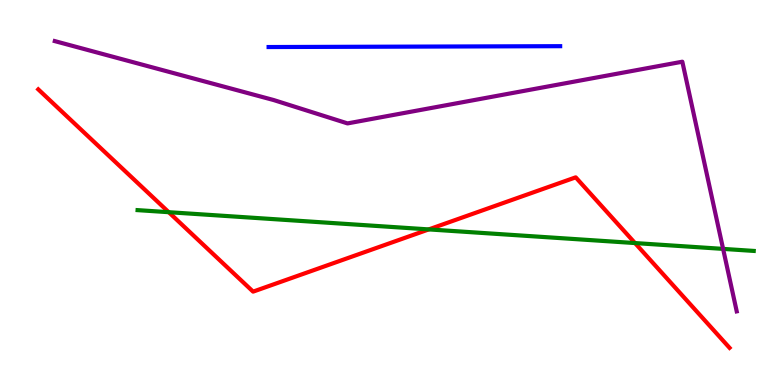[{'lines': ['blue', 'red'], 'intersections': []}, {'lines': ['green', 'red'], 'intersections': [{'x': 2.18, 'y': 4.49}, {'x': 5.53, 'y': 4.04}, {'x': 8.19, 'y': 3.69}]}, {'lines': ['purple', 'red'], 'intersections': []}, {'lines': ['blue', 'green'], 'intersections': []}, {'lines': ['blue', 'purple'], 'intersections': []}, {'lines': ['green', 'purple'], 'intersections': [{'x': 9.33, 'y': 3.54}]}]